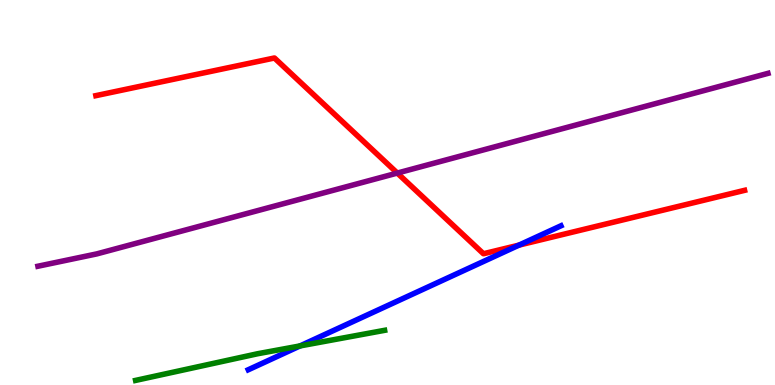[{'lines': ['blue', 'red'], 'intersections': [{'x': 6.7, 'y': 3.63}]}, {'lines': ['green', 'red'], 'intersections': []}, {'lines': ['purple', 'red'], 'intersections': [{'x': 5.13, 'y': 5.5}]}, {'lines': ['blue', 'green'], 'intersections': [{'x': 3.87, 'y': 1.02}]}, {'lines': ['blue', 'purple'], 'intersections': []}, {'lines': ['green', 'purple'], 'intersections': []}]